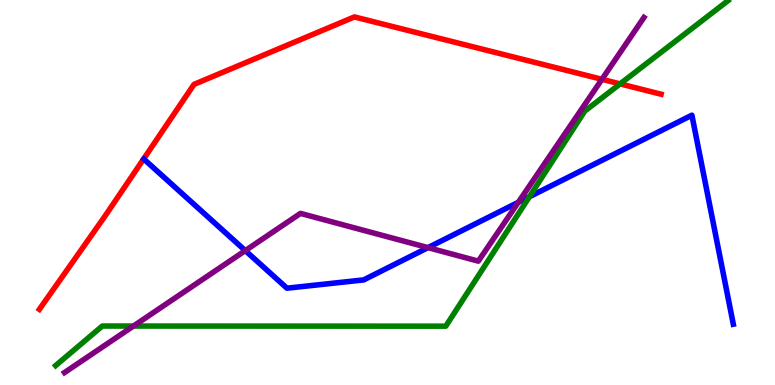[{'lines': ['blue', 'red'], 'intersections': []}, {'lines': ['green', 'red'], 'intersections': [{'x': 8.0, 'y': 7.82}]}, {'lines': ['purple', 'red'], 'intersections': [{'x': 7.77, 'y': 7.94}]}, {'lines': ['blue', 'green'], 'intersections': [{'x': 6.83, 'y': 4.89}]}, {'lines': ['blue', 'purple'], 'intersections': [{'x': 3.17, 'y': 3.49}, {'x': 5.52, 'y': 3.57}, {'x': 6.69, 'y': 4.75}]}, {'lines': ['green', 'purple'], 'intersections': [{'x': 1.72, 'y': 1.53}]}]